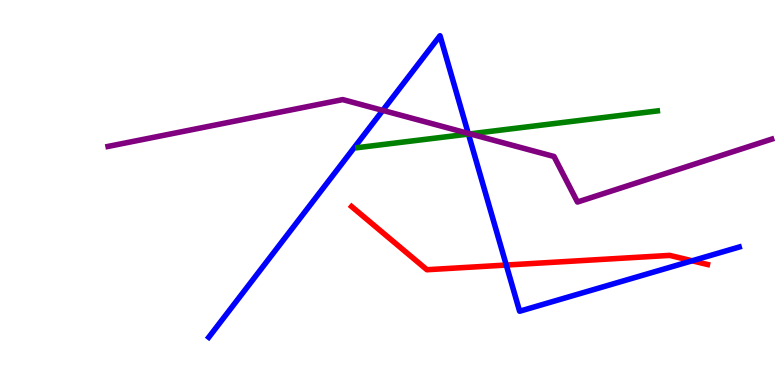[{'lines': ['blue', 'red'], 'intersections': [{'x': 6.53, 'y': 3.12}, {'x': 8.93, 'y': 3.23}]}, {'lines': ['green', 'red'], 'intersections': []}, {'lines': ['purple', 'red'], 'intersections': []}, {'lines': ['blue', 'green'], 'intersections': [{'x': 6.04, 'y': 6.52}]}, {'lines': ['blue', 'purple'], 'intersections': [{'x': 4.94, 'y': 7.13}, {'x': 6.04, 'y': 6.54}]}, {'lines': ['green', 'purple'], 'intersections': [{'x': 6.06, 'y': 6.52}]}]